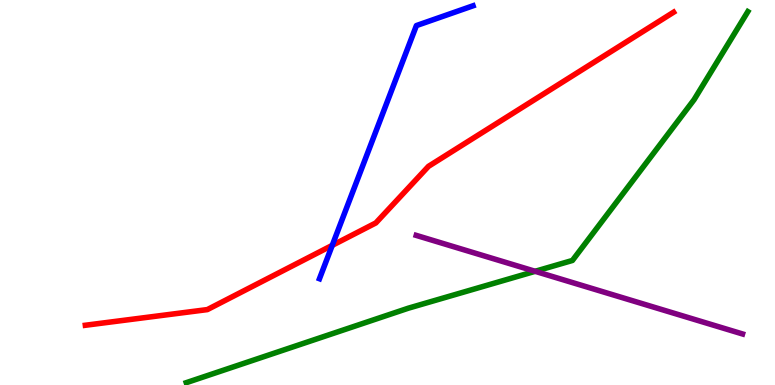[{'lines': ['blue', 'red'], 'intersections': [{'x': 4.29, 'y': 3.63}]}, {'lines': ['green', 'red'], 'intersections': []}, {'lines': ['purple', 'red'], 'intersections': []}, {'lines': ['blue', 'green'], 'intersections': []}, {'lines': ['blue', 'purple'], 'intersections': []}, {'lines': ['green', 'purple'], 'intersections': [{'x': 6.9, 'y': 2.95}]}]